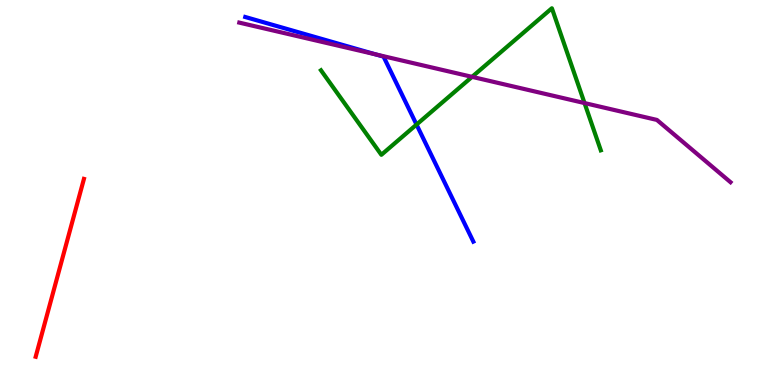[{'lines': ['blue', 'red'], 'intersections': []}, {'lines': ['green', 'red'], 'intersections': []}, {'lines': ['purple', 'red'], 'intersections': []}, {'lines': ['blue', 'green'], 'intersections': [{'x': 5.37, 'y': 6.76}]}, {'lines': ['blue', 'purple'], 'intersections': [{'x': 4.85, 'y': 8.59}]}, {'lines': ['green', 'purple'], 'intersections': [{'x': 6.09, 'y': 8.0}, {'x': 7.54, 'y': 7.32}]}]